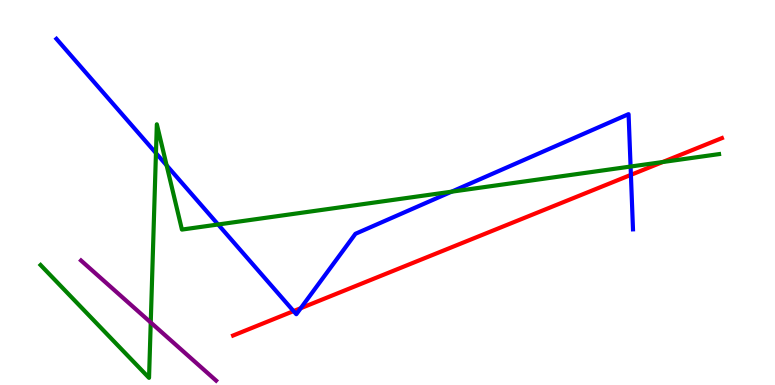[{'lines': ['blue', 'red'], 'intersections': [{'x': 3.79, 'y': 1.92}, {'x': 3.88, 'y': 1.99}, {'x': 8.14, 'y': 5.46}]}, {'lines': ['green', 'red'], 'intersections': [{'x': 8.55, 'y': 5.79}]}, {'lines': ['purple', 'red'], 'intersections': []}, {'lines': ['blue', 'green'], 'intersections': [{'x': 2.01, 'y': 6.02}, {'x': 2.15, 'y': 5.71}, {'x': 2.81, 'y': 4.17}, {'x': 5.83, 'y': 5.02}, {'x': 8.14, 'y': 5.67}]}, {'lines': ['blue', 'purple'], 'intersections': []}, {'lines': ['green', 'purple'], 'intersections': [{'x': 1.95, 'y': 1.62}]}]